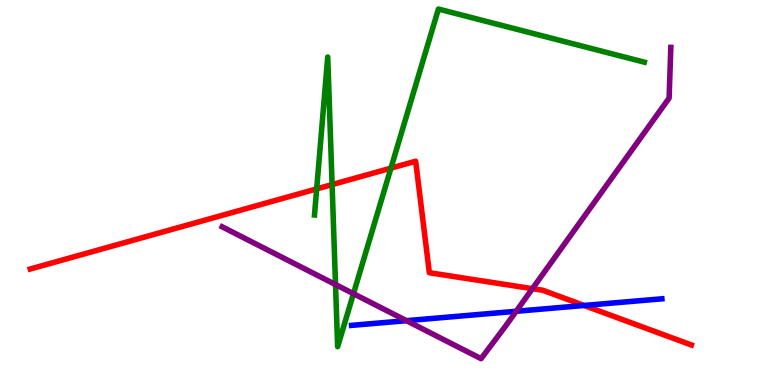[{'lines': ['blue', 'red'], 'intersections': [{'x': 7.54, 'y': 2.07}]}, {'lines': ['green', 'red'], 'intersections': [{'x': 4.09, 'y': 5.09}, {'x': 4.29, 'y': 5.21}, {'x': 5.04, 'y': 5.63}]}, {'lines': ['purple', 'red'], 'intersections': [{'x': 6.87, 'y': 2.5}]}, {'lines': ['blue', 'green'], 'intersections': []}, {'lines': ['blue', 'purple'], 'intersections': [{'x': 5.24, 'y': 1.67}, {'x': 6.66, 'y': 1.91}]}, {'lines': ['green', 'purple'], 'intersections': [{'x': 4.33, 'y': 2.61}, {'x': 4.56, 'y': 2.37}]}]